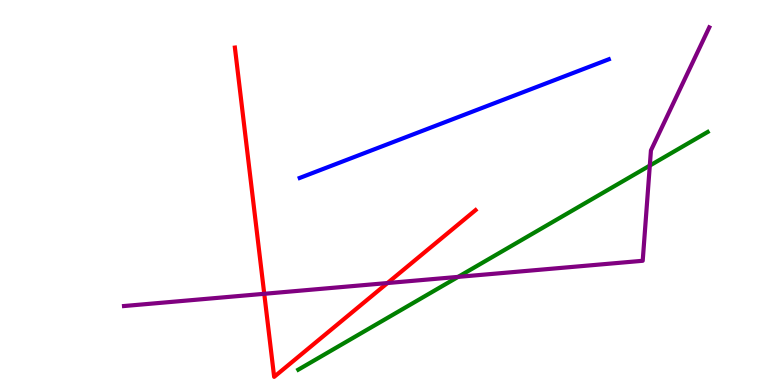[{'lines': ['blue', 'red'], 'intersections': []}, {'lines': ['green', 'red'], 'intersections': []}, {'lines': ['purple', 'red'], 'intersections': [{'x': 3.41, 'y': 2.37}, {'x': 5.0, 'y': 2.65}]}, {'lines': ['blue', 'green'], 'intersections': []}, {'lines': ['blue', 'purple'], 'intersections': []}, {'lines': ['green', 'purple'], 'intersections': [{'x': 5.91, 'y': 2.81}, {'x': 8.38, 'y': 5.7}]}]